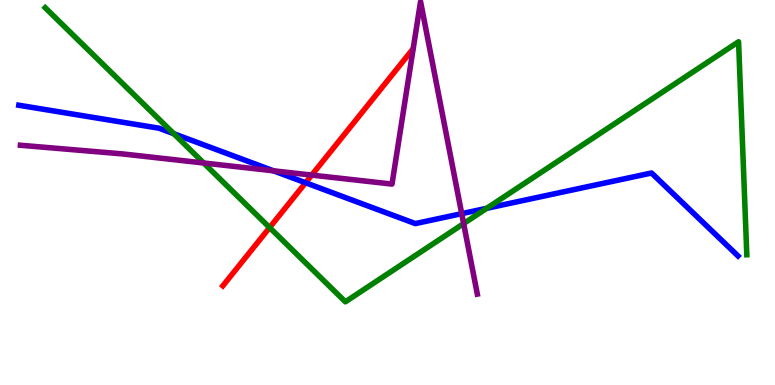[{'lines': ['blue', 'red'], 'intersections': [{'x': 3.94, 'y': 5.25}]}, {'lines': ['green', 'red'], 'intersections': [{'x': 3.48, 'y': 4.09}]}, {'lines': ['purple', 'red'], 'intersections': [{'x': 4.02, 'y': 5.45}]}, {'lines': ['blue', 'green'], 'intersections': [{'x': 2.24, 'y': 6.53}, {'x': 6.28, 'y': 4.59}]}, {'lines': ['blue', 'purple'], 'intersections': [{'x': 3.53, 'y': 5.56}, {'x': 5.96, 'y': 4.45}]}, {'lines': ['green', 'purple'], 'intersections': [{'x': 2.63, 'y': 5.77}, {'x': 5.98, 'y': 4.19}]}]